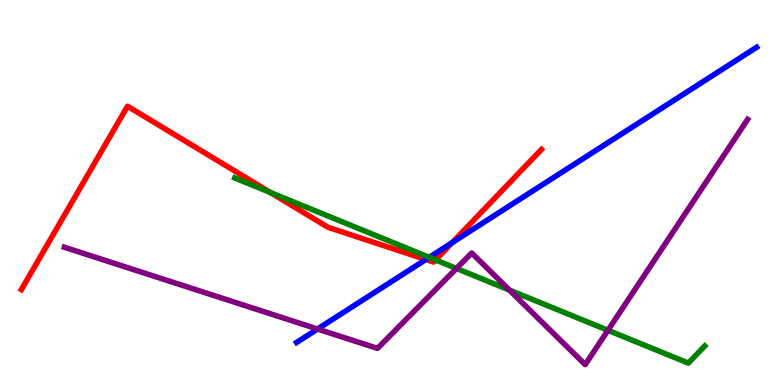[{'lines': ['blue', 'red'], 'intersections': [{'x': 5.5, 'y': 3.26}, {'x': 5.84, 'y': 3.7}]}, {'lines': ['green', 'red'], 'intersections': [{'x': 3.49, 'y': 5.0}, {'x': 5.62, 'y': 3.25}]}, {'lines': ['purple', 'red'], 'intersections': []}, {'lines': ['blue', 'green'], 'intersections': [{'x': 5.54, 'y': 3.32}]}, {'lines': ['blue', 'purple'], 'intersections': [{'x': 4.1, 'y': 1.45}]}, {'lines': ['green', 'purple'], 'intersections': [{'x': 5.89, 'y': 3.03}, {'x': 6.57, 'y': 2.47}, {'x': 7.84, 'y': 1.42}]}]